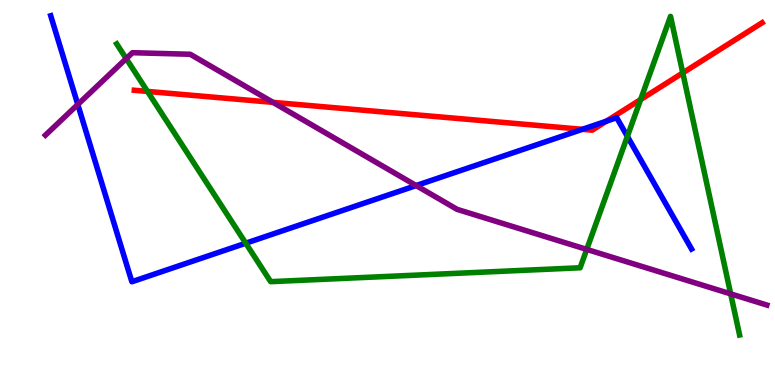[{'lines': ['blue', 'red'], 'intersections': [{'x': 7.51, 'y': 6.64}, {'x': 7.82, 'y': 6.85}]}, {'lines': ['green', 'red'], 'intersections': [{'x': 1.9, 'y': 7.63}, {'x': 8.27, 'y': 7.41}, {'x': 8.81, 'y': 8.11}]}, {'lines': ['purple', 'red'], 'intersections': [{'x': 3.52, 'y': 7.34}]}, {'lines': ['blue', 'green'], 'intersections': [{'x': 3.17, 'y': 3.68}, {'x': 8.1, 'y': 6.46}]}, {'lines': ['blue', 'purple'], 'intersections': [{'x': 1.0, 'y': 7.29}, {'x': 5.37, 'y': 5.18}]}, {'lines': ['green', 'purple'], 'intersections': [{'x': 1.63, 'y': 8.48}, {'x': 7.57, 'y': 3.52}, {'x': 9.43, 'y': 2.37}]}]